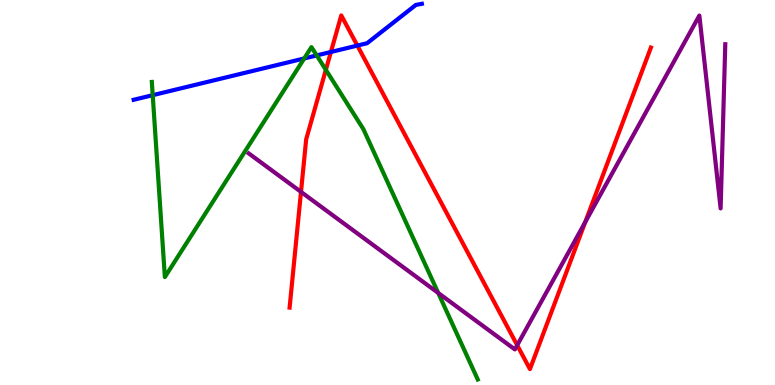[{'lines': ['blue', 'red'], 'intersections': [{'x': 4.27, 'y': 8.65}, {'x': 4.61, 'y': 8.82}]}, {'lines': ['green', 'red'], 'intersections': [{'x': 4.2, 'y': 8.19}]}, {'lines': ['purple', 'red'], 'intersections': [{'x': 3.88, 'y': 5.02}, {'x': 6.67, 'y': 1.03}, {'x': 7.55, 'y': 4.23}]}, {'lines': ['blue', 'green'], 'intersections': [{'x': 1.97, 'y': 7.53}, {'x': 3.93, 'y': 8.48}, {'x': 4.09, 'y': 8.56}]}, {'lines': ['blue', 'purple'], 'intersections': []}, {'lines': ['green', 'purple'], 'intersections': [{'x': 5.65, 'y': 2.39}]}]